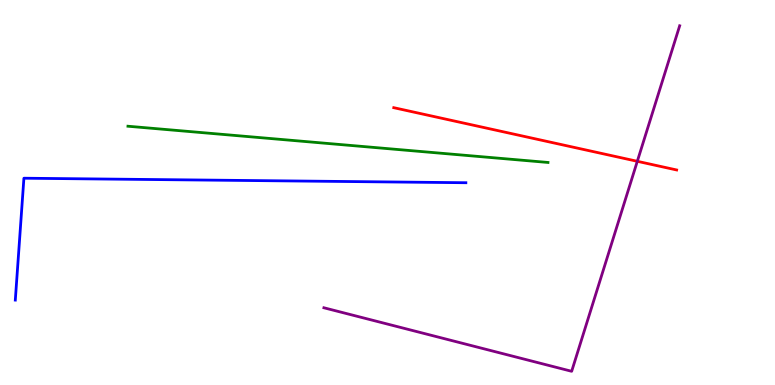[{'lines': ['blue', 'red'], 'intersections': []}, {'lines': ['green', 'red'], 'intersections': []}, {'lines': ['purple', 'red'], 'intersections': [{'x': 8.22, 'y': 5.81}]}, {'lines': ['blue', 'green'], 'intersections': []}, {'lines': ['blue', 'purple'], 'intersections': []}, {'lines': ['green', 'purple'], 'intersections': []}]